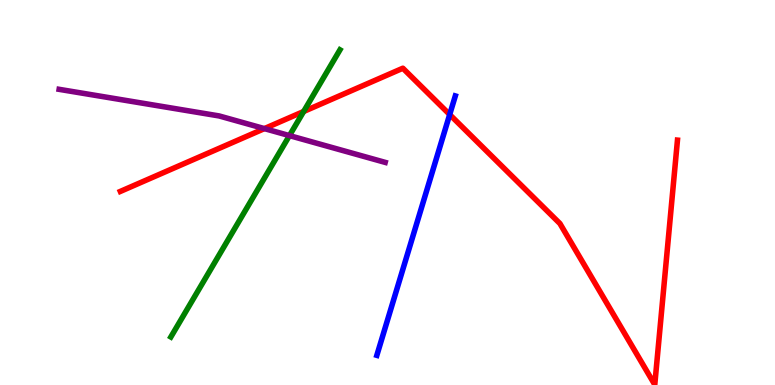[{'lines': ['blue', 'red'], 'intersections': [{'x': 5.8, 'y': 7.02}]}, {'lines': ['green', 'red'], 'intersections': [{'x': 3.92, 'y': 7.1}]}, {'lines': ['purple', 'red'], 'intersections': [{'x': 3.41, 'y': 6.66}]}, {'lines': ['blue', 'green'], 'intersections': []}, {'lines': ['blue', 'purple'], 'intersections': []}, {'lines': ['green', 'purple'], 'intersections': [{'x': 3.73, 'y': 6.48}]}]